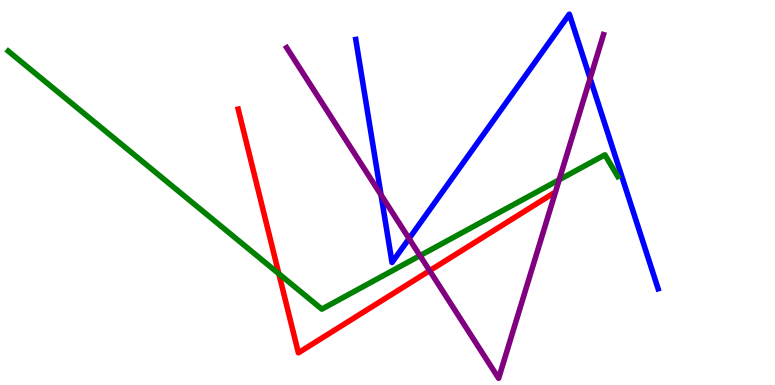[{'lines': ['blue', 'red'], 'intersections': []}, {'lines': ['green', 'red'], 'intersections': [{'x': 3.6, 'y': 2.89}]}, {'lines': ['purple', 'red'], 'intersections': [{'x': 5.54, 'y': 2.97}]}, {'lines': ['blue', 'green'], 'intersections': []}, {'lines': ['blue', 'purple'], 'intersections': [{'x': 4.92, 'y': 4.94}, {'x': 5.28, 'y': 3.8}, {'x': 7.61, 'y': 7.96}]}, {'lines': ['green', 'purple'], 'intersections': [{'x': 5.42, 'y': 3.36}, {'x': 7.22, 'y': 5.33}]}]